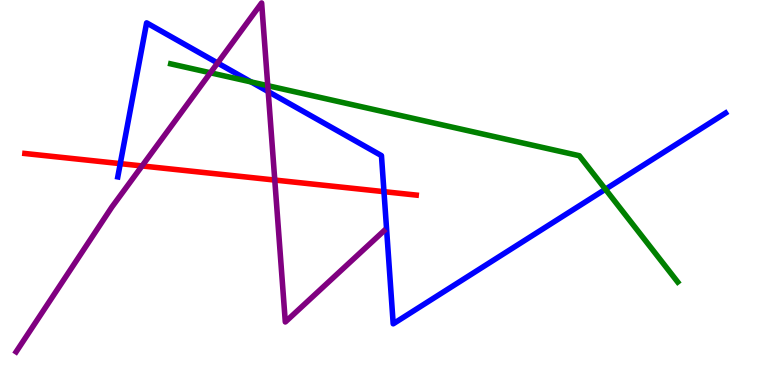[{'lines': ['blue', 'red'], 'intersections': [{'x': 1.55, 'y': 5.75}, {'x': 4.95, 'y': 5.02}]}, {'lines': ['green', 'red'], 'intersections': []}, {'lines': ['purple', 'red'], 'intersections': [{'x': 1.83, 'y': 5.69}, {'x': 3.55, 'y': 5.32}]}, {'lines': ['blue', 'green'], 'intersections': [{'x': 3.24, 'y': 7.87}, {'x': 7.81, 'y': 5.08}]}, {'lines': ['blue', 'purple'], 'intersections': [{'x': 2.81, 'y': 8.36}, {'x': 3.46, 'y': 7.62}]}, {'lines': ['green', 'purple'], 'intersections': [{'x': 2.71, 'y': 8.11}, {'x': 3.46, 'y': 7.77}]}]